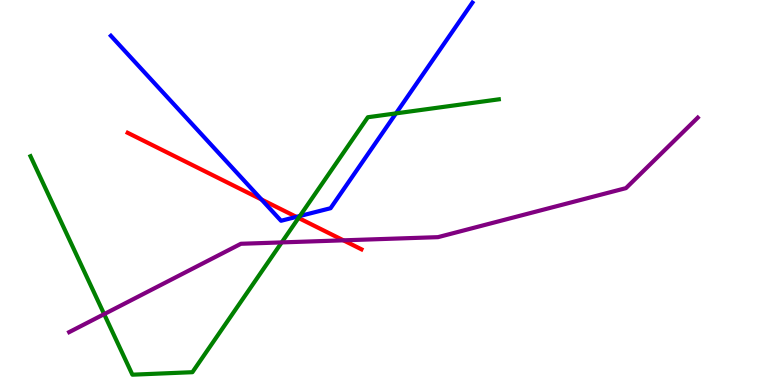[{'lines': ['blue', 'red'], 'intersections': [{'x': 3.37, 'y': 4.82}, {'x': 3.82, 'y': 4.37}]}, {'lines': ['green', 'red'], 'intersections': [{'x': 3.85, 'y': 4.34}]}, {'lines': ['purple', 'red'], 'intersections': [{'x': 4.43, 'y': 3.76}]}, {'lines': ['blue', 'green'], 'intersections': [{'x': 3.87, 'y': 4.39}, {'x': 5.11, 'y': 7.05}]}, {'lines': ['blue', 'purple'], 'intersections': []}, {'lines': ['green', 'purple'], 'intersections': [{'x': 1.34, 'y': 1.84}, {'x': 3.64, 'y': 3.7}]}]